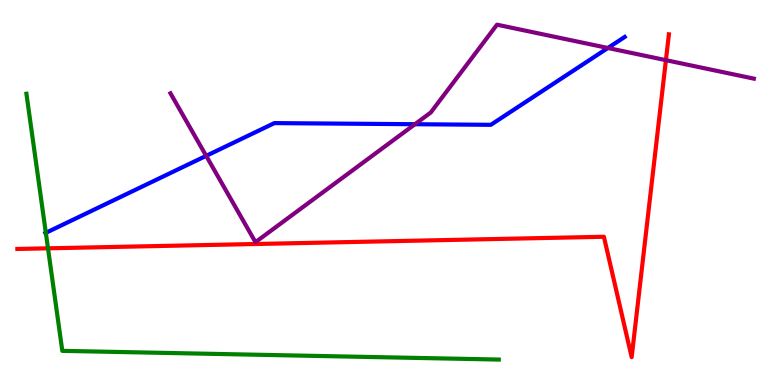[{'lines': ['blue', 'red'], 'intersections': []}, {'lines': ['green', 'red'], 'intersections': [{'x': 0.619, 'y': 3.55}]}, {'lines': ['purple', 'red'], 'intersections': [{'x': 8.59, 'y': 8.44}]}, {'lines': ['blue', 'green'], 'intersections': [{'x': 0.591, 'y': 3.95}]}, {'lines': ['blue', 'purple'], 'intersections': [{'x': 2.66, 'y': 5.95}, {'x': 5.35, 'y': 6.77}, {'x': 7.84, 'y': 8.75}]}, {'lines': ['green', 'purple'], 'intersections': []}]